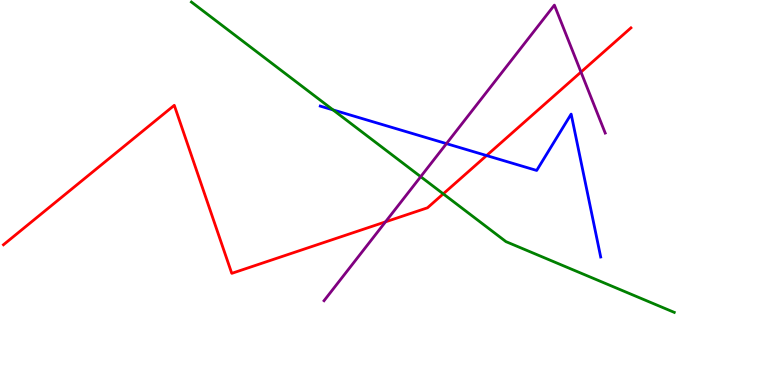[{'lines': ['blue', 'red'], 'intersections': [{'x': 6.28, 'y': 5.96}]}, {'lines': ['green', 'red'], 'intersections': [{'x': 5.72, 'y': 4.96}]}, {'lines': ['purple', 'red'], 'intersections': [{'x': 4.97, 'y': 4.24}, {'x': 7.5, 'y': 8.13}]}, {'lines': ['blue', 'green'], 'intersections': [{'x': 4.3, 'y': 7.15}]}, {'lines': ['blue', 'purple'], 'intersections': [{'x': 5.76, 'y': 6.27}]}, {'lines': ['green', 'purple'], 'intersections': [{'x': 5.43, 'y': 5.41}]}]